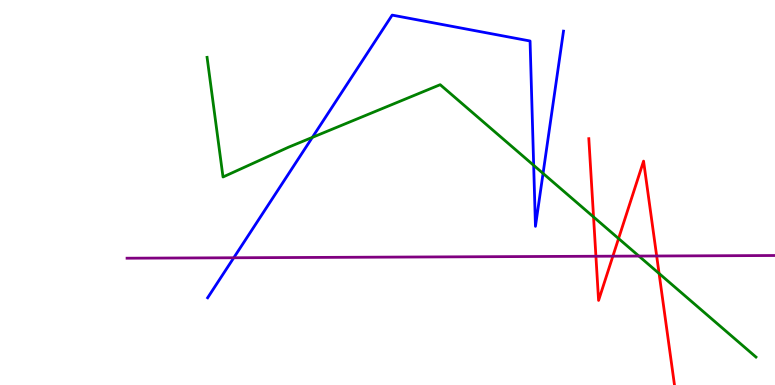[{'lines': ['blue', 'red'], 'intersections': []}, {'lines': ['green', 'red'], 'intersections': [{'x': 7.66, 'y': 4.36}, {'x': 7.98, 'y': 3.8}, {'x': 8.5, 'y': 2.9}]}, {'lines': ['purple', 'red'], 'intersections': [{'x': 7.69, 'y': 3.34}, {'x': 7.91, 'y': 3.35}, {'x': 8.47, 'y': 3.35}]}, {'lines': ['blue', 'green'], 'intersections': [{'x': 4.03, 'y': 6.43}, {'x': 6.89, 'y': 5.71}, {'x': 7.01, 'y': 5.5}]}, {'lines': ['blue', 'purple'], 'intersections': [{'x': 3.02, 'y': 3.3}]}, {'lines': ['green', 'purple'], 'intersections': [{'x': 8.24, 'y': 3.35}]}]